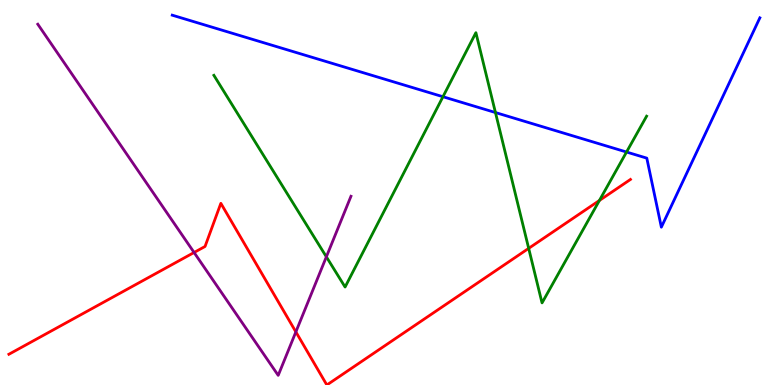[{'lines': ['blue', 'red'], 'intersections': []}, {'lines': ['green', 'red'], 'intersections': [{'x': 6.82, 'y': 3.55}, {'x': 7.73, 'y': 4.79}]}, {'lines': ['purple', 'red'], 'intersections': [{'x': 2.5, 'y': 3.44}, {'x': 3.82, 'y': 1.38}]}, {'lines': ['blue', 'green'], 'intersections': [{'x': 5.72, 'y': 7.49}, {'x': 6.39, 'y': 7.08}, {'x': 8.08, 'y': 6.05}]}, {'lines': ['blue', 'purple'], 'intersections': []}, {'lines': ['green', 'purple'], 'intersections': [{'x': 4.21, 'y': 3.33}]}]